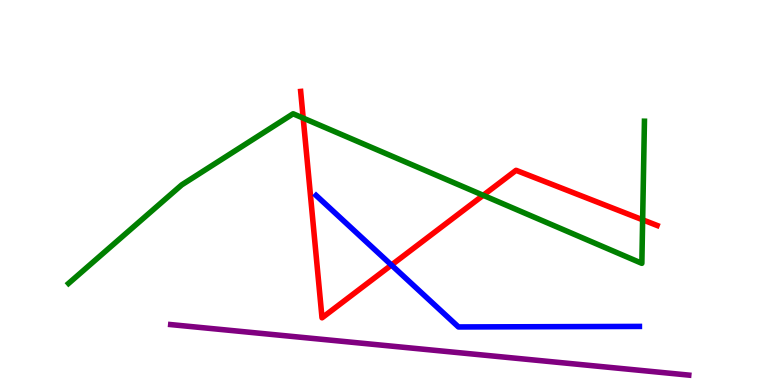[{'lines': ['blue', 'red'], 'intersections': [{'x': 5.05, 'y': 3.12}]}, {'lines': ['green', 'red'], 'intersections': [{'x': 3.91, 'y': 6.93}, {'x': 6.23, 'y': 4.93}, {'x': 8.29, 'y': 4.29}]}, {'lines': ['purple', 'red'], 'intersections': []}, {'lines': ['blue', 'green'], 'intersections': []}, {'lines': ['blue', 'purple'], 'intersections': []}, {'lines': ['green', 'purple'], 'intersections': []}]